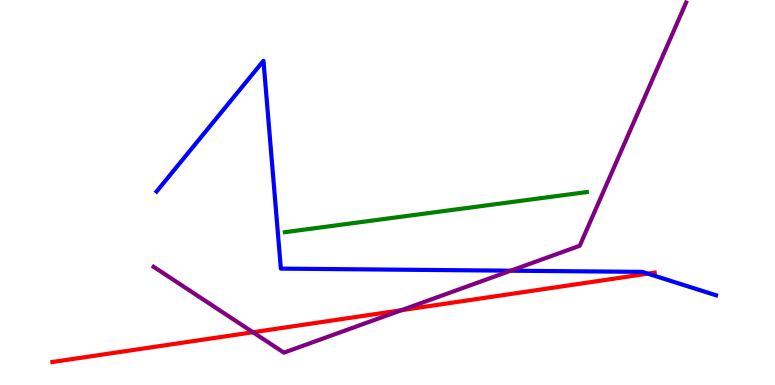[{'lines': ['blue', 'red'], 'intersections': [{'x': 8.36, 'y': 2.89}]}, {'lines': ['green', 'red'], 'intersections': []}, {'lines': ['purple', 'red'], 'intersections': [{'x': 3.26, 'y': 1.37}, {'x': 5.18, 'y': 1.94}]}, {'lines': ['blue', 'green'], 'intersections': []}, {'lines': ['blue', 'purple'], 'intersections': [{'x': 6.59, 'y': 2.97}]}, {'lines': ['green', 'purple'], 'intersections': []}]